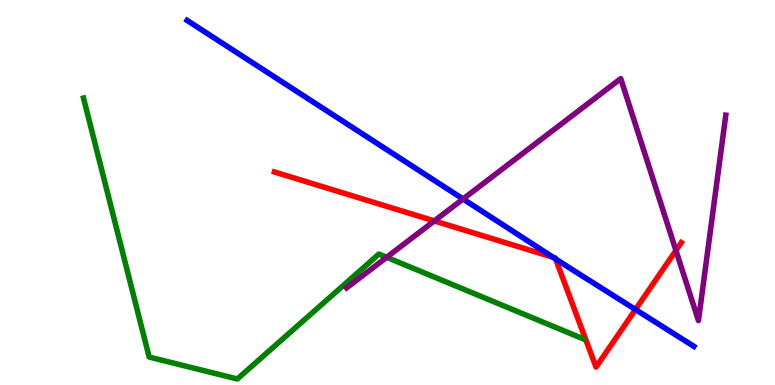[{'lines': ['blue', 'red'], 'intersections': [{'x': 7.14, 'y': 3.32}, {'x': 7.17, 'y': 3.28}, {'x': 8.2, 'y': 1.96}]}, {'lines': ['green', 'red'], 'intersections': []}, {'lines': ['purple', 'red'], 'intersections': [{'x': 5.6, 'y': 4.26}, {'x': 8.72, 'y': 3.49}]}, {'lines': ['blue', 'green'], 'intersections': []}, {'lines': ['blue', 'purple'], 'intersections': [{'x': 5.97, 'y': 4.83}]}, {'lines': ['green', 'purple'], 'intersections': [{'x': 4.99, 'y': 3.32}]}]